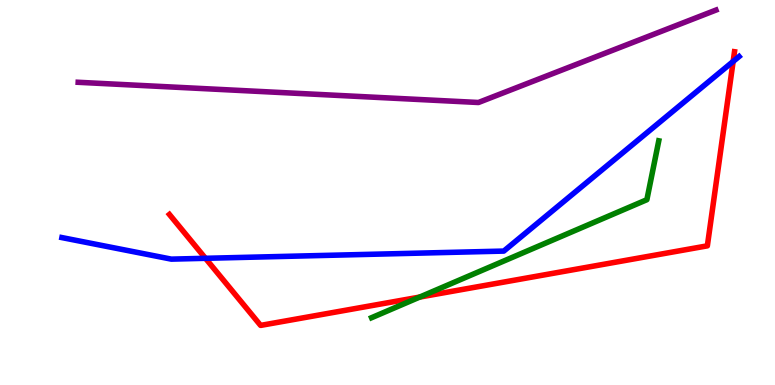[{'lines': ['blue', 'red'], 'intersections': [{'x': 2.65, 'y': 3.29}, {'x': 9.46, 'y': 8.4}]}, {'lines': ['green', 'red'], 'intersections': [{'x': 5.42, 'y': 2.28}]}, {'lines': ['purple', 'red'], 'intersections': []}, {'lines': ['blue', 'green'], 'intersections': []}, {'lines': ['blue', 'purple'], 'intersections': []}, {'lines': ['green', 'purple'], 'intersections': []}]